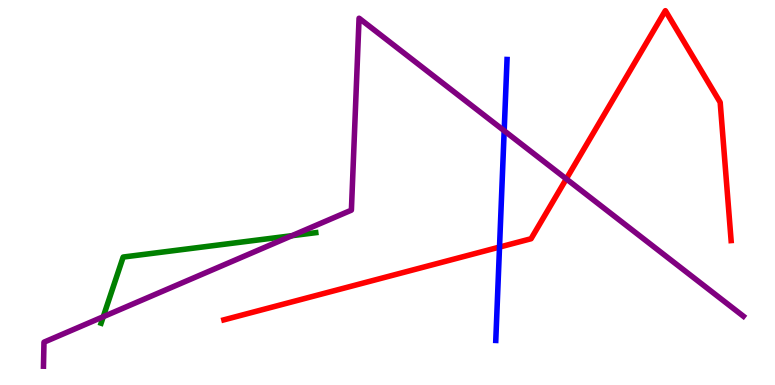[{'lines': ['blue', 'red'], 'intersections': [{'x': 6.45, 'y': 3.58}]}, {'lines': ['green', 'red'], 'intersections': []}, {'lines': ['purple', 'red'], 'intersections': [{'x': 7.31, 'y': 5.35}]}, {'lines': ['blue', 'green'], 'intersections': []}, {'lines': ['blue', 'purple'], 'intersections': [{'x': 6.51, 'y': 6.6}]}, {'lines': ['green', 'purple'], 'intersections': [{'x': 1.33, 'y': 1.77}, {'x': 3.77, 'y': 3.88}]}]